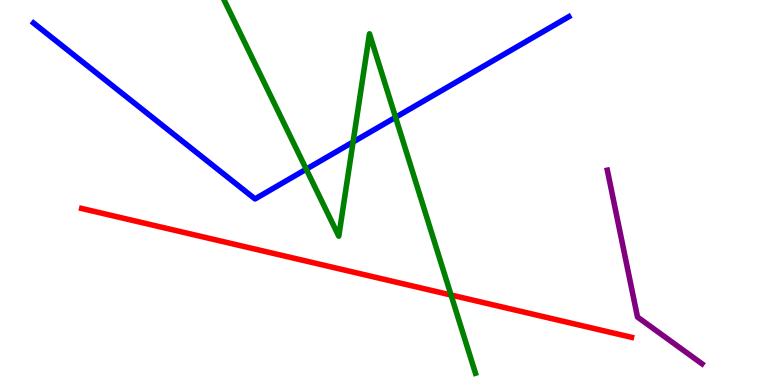[{'lines': ['blue', 'red'], 'intersections': []}, {'lines': ['green', 'red'], 'intersections': [{'x': 5.82, 'y': 2.34}]}, {'lines': ['purple', 'red'], 'intersections': []}, {'lines': ['blue', 'green'], 'intersections': [{'x': 3.95, 'y': 5.61}, {'x': 4.56, 'y': 6.31}, {'x': 5.1, 'y': 6.95}]}, {'lines': ['blue', 'purple'], 'intersections': []}, {'lines': ['green', 'purple'], 'intersections': []}]